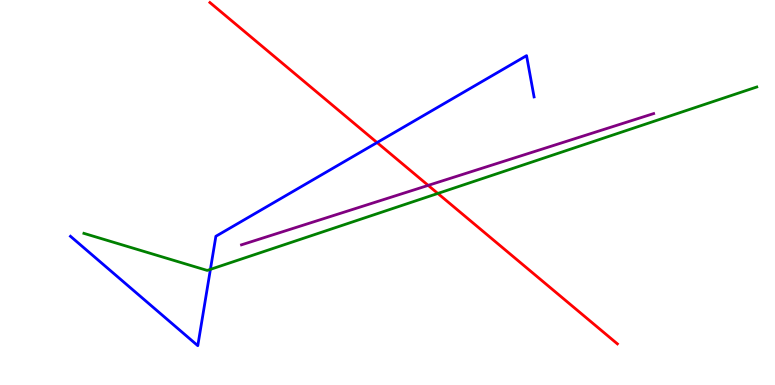[{'lines': ['blue', 'red'], 'intersections': [{'x': 4.87, 'y': 6.3}]}, {'lines': ['green', 'red'], 'intersections': [{'x': 5.65, 'y': 4.98}]}, {'lines': ['purple', 'red'], 'intersections': [{'x': 5.53, 'y': 5.18}]}, {'lines': ['blue', 'green'], 'intersections': [{'x': 2.71, 'y': 3.0}]}, {'lines': ['blue', 'purple'], 'intersections': []}, {'lines': ['green', 'purple'], 'intersections': []}]